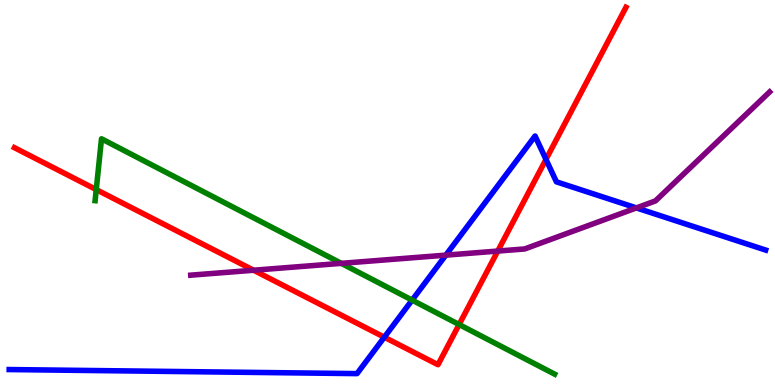[{'lines': ['blue', 'red'], 'intersections': [{'x': 4.96, 'y': 1.24}, {'x': 7.04, 'y': 5.86}]}, {'lines': ['green', 'red'], 'intersections': [{'x': 1.24, 'y': 5.08}, {'x': 5.92, 'y': 1.57}]}, {'lines': ['purple', 'red'], 'intersections': [{'x': 3.27, 'y': 2.98}, {'x': 6.42, 'y': 3.48}]}, {'lines': ['blue', 'green'], 'intersections': [{'x': 5.32, 'y': 2.2}]}, {'lines': ['blue', 'purple'], 'intersections': [{'x': 5.75, 'y': 3.37}, {'x': 8.21, 'y': 4.6}]}, {'lines': ['green', 'purple'], 'intersections': [{'x': 4.4, 'y': 3.16}]}]